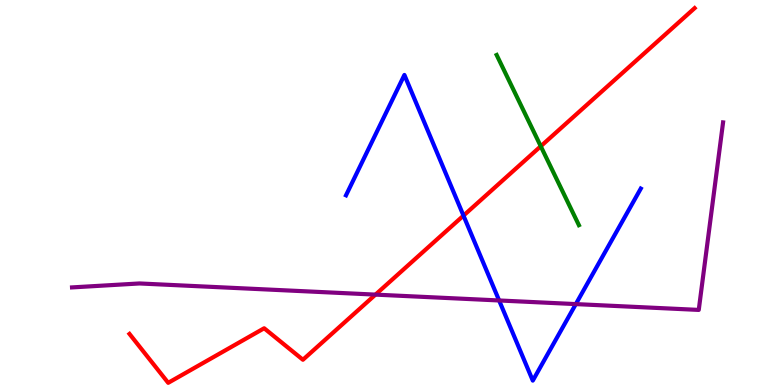[{'lines': ['blue', 'red'], 'intersections': [{'x': 5.98, 'y': 4.4}]}, {'lines': ['green', 'red'], 'intersections': [{'x': 6.98, 'y': 6.2}]}, {'lines': ['purple', 'red'], 'intersections': [{'x': 4.84, 'y': 2.35}]}, {'lines': ['blue', 'green'], 'intersections': []}, {'lines': ['blue', 'purple'], 'intersections': [{'x': 6.44, 'y': 2.2}, {'x': 7.43, 'y': 2.1}]}, {'lines': ['green', 'purple'], 'intersections': []}]